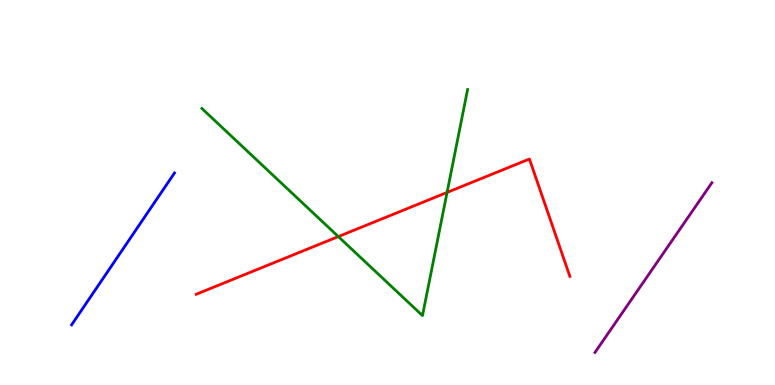[{'lines': ['blue', 'red'], 'intersections': []}, {'lines': ['green', 'red'], 'intersections': [{'x': 4.37, 'y': 3.86}, {'x': 5.77, 'y': 5.0}]}, {'lines': ['purple', 'red'], 'intersections': []}, {'lines': ['blue', 'green'], 'intersections': []}, {'lines': ['blue', 'purple'], 'intersections': []}, {'lines': ['green', 'purple'], 'intersections': []}]